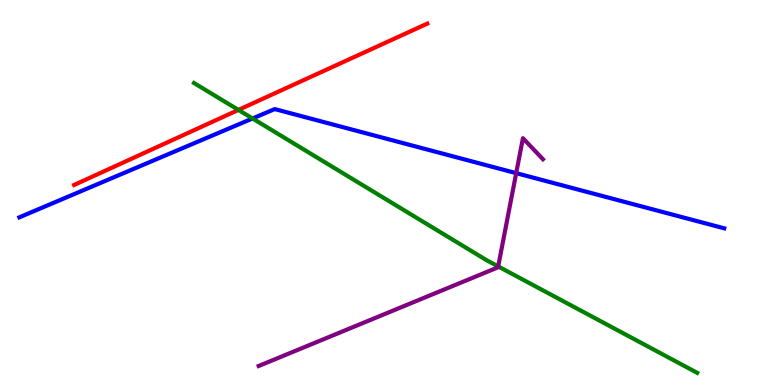[{'lines': ['blue', 'red'], 'intersections': []}, {'lines': ['green', 'red'], 'intersections': [{'x': 3.08, 'y': 7.15}]}, {'lines': ['purple', 'red'], 'intersections': []}, {'lines': ['blue', 'green'], 'intersections': [{'x': 3.26, 'y': 6.92}]}, {'lines': ['blue', 'purple'], 'intersections': [{'x': 6.66, 'y': 5.5}]}, {'lines': ['green', 'purple'], 'intersections': [{'x': 6.43, 'y': 3.08}]}]